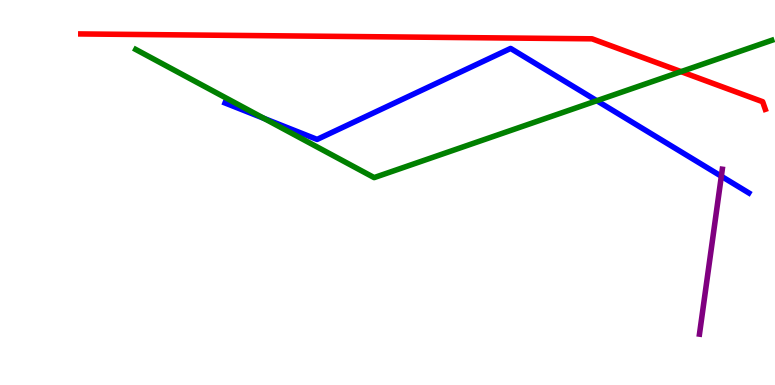[{'lines': ['blue', 'red'], 'intersections': []}, {'lines': ['green', 'red'], 'intersections': [{'x': 8.79, 'y': 8.14}]}, {'lines': ['purple', 'red'], 'intersections': []}, {'lines': ['blue', 'green'], 'intersections': [{'x': 3.41, 'y': 6.93}, {'x': 7.7, 'y': 7.38}]}, {'lines': ['blue', 'purple'], 'intersections': [{'x': 9.31, 'y': 5.42}]}, {'lines': ['green', 'purple'], 'intersections': []}]